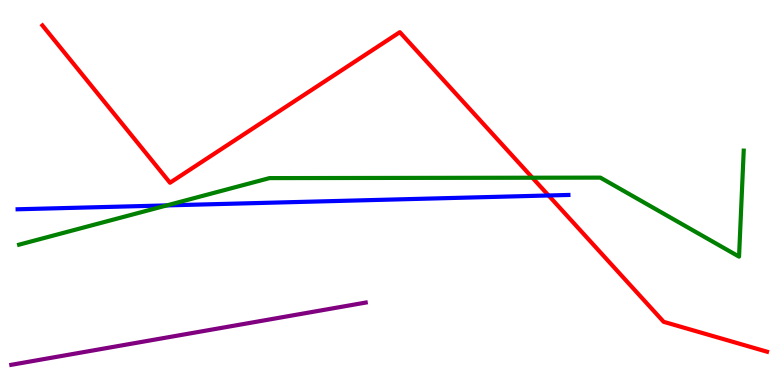[{'lines': ['blue', 'red'], 'intersections': [{'x': 7.08, 'y': 4.92}]}, {'lines': ['green', 'red'], 'intersections': [{'x': 6.87, 'y': 5.38}]}, {'lines': ['purple', 'red'], 'intersections': []}, {'lines': ['blue', 'green'], 'intersections': [{'x': 2.15, 'y': 4.66}]}, {'lines': ['blue', 'purple'], 'intersections': []}, {'lines': ['green', 'purple'], 'intersections': []}]